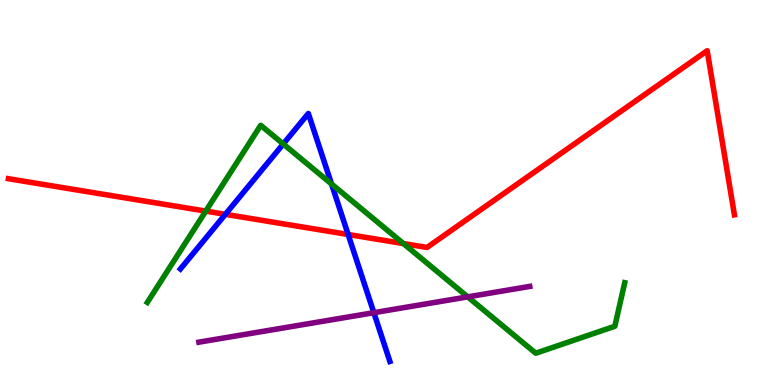[{'lines': ['blue', 'red'], 'intersections': [{'x': 2.91, 'y': 4.43}, {'x': 4.49, 'y': 3.91}]}, {'lines': ['green', 'red'], 'intersections': [{'x': 2.66, 'y': 4.52}, {'x': 5.21, 'y': 3.67}]}, {'lines': ['purple', 'red'], 'intersections': []}, {'lines': ['blue', 'green'], 'intersections': [{'x': 3.65, 'y': 6.26}, {'x': 4.28, 'y': 5.22}]}, {'lines': ['blue', 'purple'], 'intersections': [{'x': 4.82, 'y': 1.88}]}, {'lines': ['green', 'purple'], 'intersections': [{'x': 6.04, 'y': 2.29}]}]